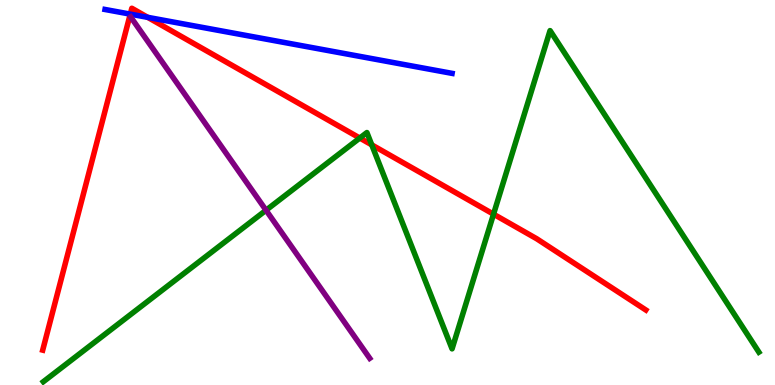[{'lines': ['blue', 'red'], 'intersections': [{'x': 1.68, 'y': 9.63}, {'x': 1.91, 'y': 9.55}]}, {'lines': ['green', 'red'], 'intersections': [{'x': 4.64, 'y': 6.41}, {'x': 4.8, 'y': 6.24}, {'x': 6.37, 'y': 4.44}]}, {'lines': ['purple', 'red'], 'intersections': []}, {'lines': ['blue', 'green'], 'intersections': []}, {'lines': ['blue', 'purple'], 'intersections': []}, {'lines': ['green', 'purple'], 'intersections': [{'x': 3.43, 'y': 4.54}]}]